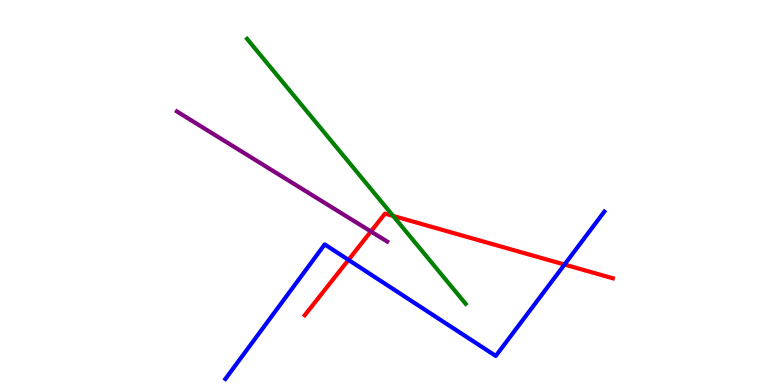[{'lines': ['blue', 'red'], 'intersections': [{'x': 4.5, 'y': 3.25}, {'x': 7.28, 'y': 3.13}]}, {'lines': ['green', 'red'], 'intersections': [{'x': 5.07, 'y': 4.39}]}, {'lines': ['purple', 'red'], 'intersections': [{'x': 4.79, 'y': 3.99}]}, {'lines': ['blue', 'green'], 'intersections': []}, {'lines': ['blue', 'purple'], 'intersections': []}, {'lines': ['green', 'purple'], 'intersections': []}]